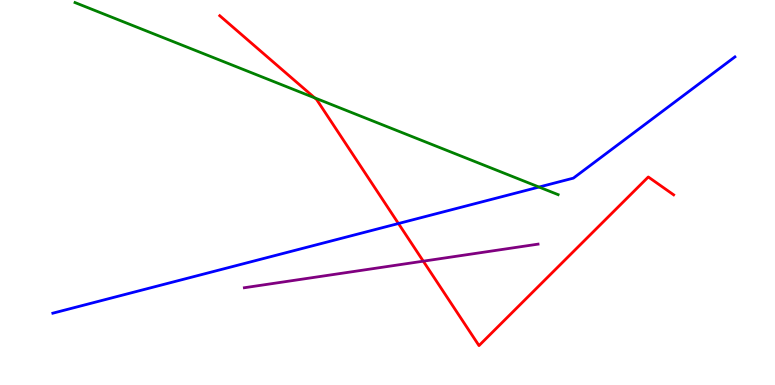[{'lines': ['blue', 'red'], 'intersections': [{'x': 5.14, 'y': 4.19}]}, {'lines': ['green', 'red'], 'intersections': [{'x': 4.06, 'y': 7.46}]}, {'lines': ['purple', 'red'], 'intersections': [{'x': 5.46, 'y': 3.22}]}, {'lines': ['blue', 'green'], 'intersections': [{'x': 6.96, 'y': 5.14}]}, {'lines': ['blue', 'purple'], 'intersections': []}, {'lines': ['green', 'purple'], 'intersections': []}]